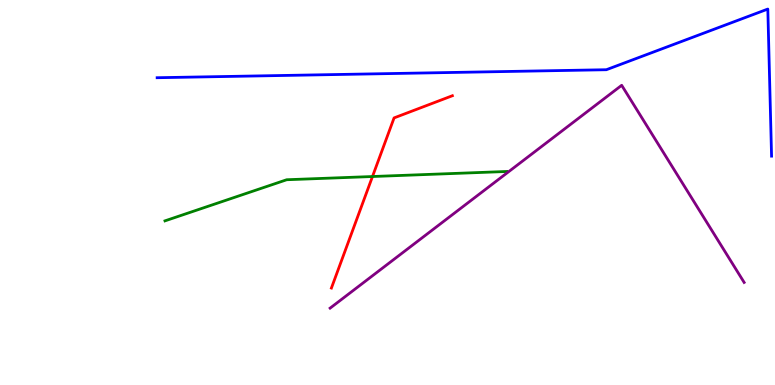[{'lines': ['blue', 'red'], 'intersections': []}, {'lines': ['green', 'red'], 'intersections': [{'x': 4.81, 'y': 5.42}]}, {'lines': ['purple', 'red'], 'intersections': []}, {'lines': ['blue', 'green'], 'intersections': []}, {'lines': ['blue', 'purple'], 'intersections': []}, {'lines': ['green', 'purple'], 'intersections': []}]